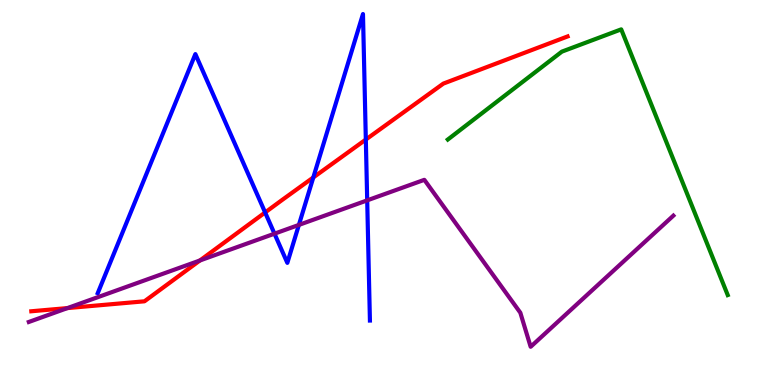[{'lines': ['blue', 'red'], 'intersections': [{'x': 3.42, 'y': 4.48}, {'x': 4.04, 'y': 5.39}, {'x': 4.72, 'y': 6.38}]}, {'lines': ['green', 'red'], 'intersections': []}, {'lines': ['purple', 'red'], 'intersections': [{'x': 0.87, 'y': 2.0}, {'x': 2.58, 'y': 3.23}]}, {'lines': ['blue', 'green'], 'intersections': []}, {'lines': ['blue', 'purple'], 'intersections': [{'x': 3.54, 'y': 3.93}, {'x': 3.86, 'y': 4.16}, {'x': 4.74, 'y': 4.8}]}, {'lines': ['green', 'purple'], 'intersections': []}]